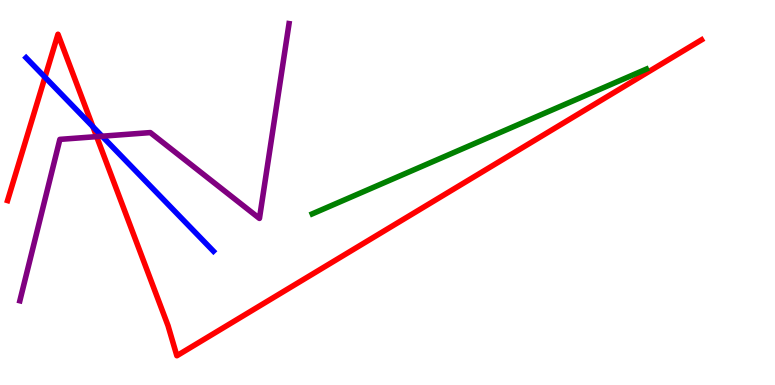[{'lines': ['blue', 'red'], 'intersections': [{'x': 0.58, 'y': 7.99}, {'x': 1.2, 'y': 6.71}]}, {'lines': ['green', 'red'], 'intersections': []}, {'lines': ['purple', 'red'], 'intersections': [{'x': 1.25, 'y': 6.45}]}, {'lines': ['blue', 'green'], 'intersections': []}, {'lines': ['blue', 'purple'], 'intersections': [{'x': 1.32, 'y': 6.46}]}, {'lines': ['green', 'purple'], 'intersections': []}]